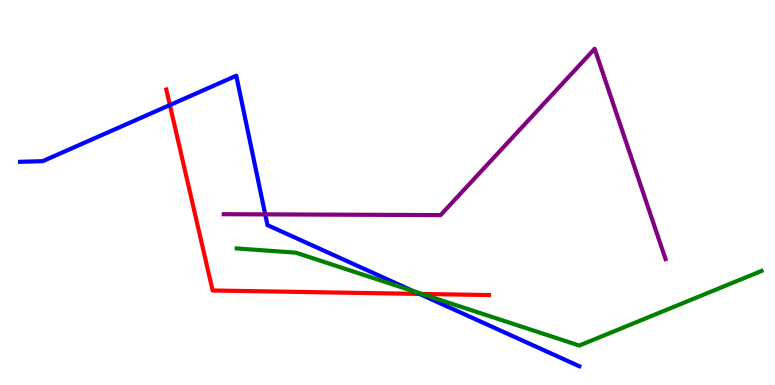[{'lines': ['blue', 'red'], 'intersections': [{'x': 2.19, 'y': 7.27}, {'x': 5.41, 'y': 2.37}]}, {'lines': ['green', 'red'], 'intersections': [{'x': 5.44, 'y': 2.37}]}, {'lines': ['purple', 'red'], 'intersections': []}, {'lines': ['blue', 'green'], 'intersections': [{'x': 5.34, 'y': 2.43}]}, {'lines': ['blue', 'purple'], 'intersections': [{'x': 3.42, 'y': 4.43}]}, {'lines': ['green', 'purple'], 'intersections': []}]